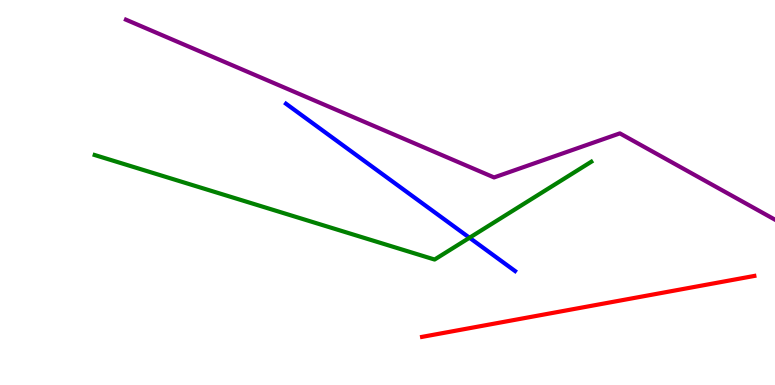[{'lines': ['blue', 'red'], 'intersections': []}, {'lines': ['green', 'red'], 'intersections': []}, {'lines': ['purple', 'red'], 'intersections': []}, {'lines': ['blue', 'green'], 'intersections': [{'x': 6.06, 'y': 3.82}]}, {'lines': ['blue', 'purple'], 'intersections': []}, {'lines': ['green', 'purple'], 'intersections': []}]